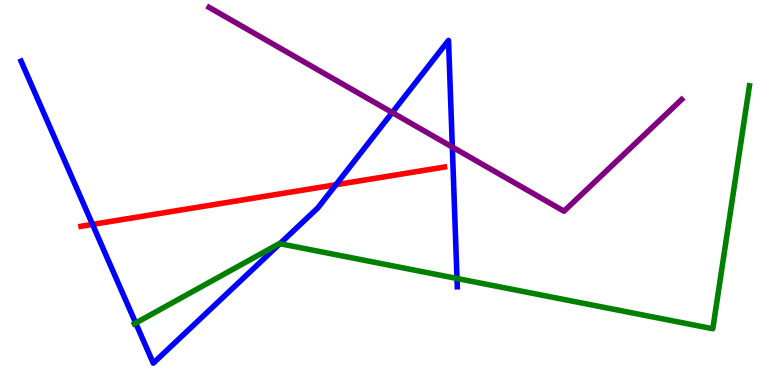[{'lines': ['blue', 'red'], 'intersections': [{'x': 1.19, 'y': 4.17}, {'x': 4.33, 'y': 5.2}]}, {'lines': ['green', 'red'], 'intersections': []}, {'lines': ['purple', 'red'], 'intersections': []}, {'lines': ['blue', 'green'], 'intersections': [{'x': 1.75, 'y': 1.61}, {'x': 3.61, 'y': 3.67}, {'x': 5.9, 'y': 2.77}]}, {'lines': ['blue', 'purple'], 'intersections': [{'x': 5.06, 'y': 7.08}, {'x': 5.84, 'y': 6.18}]}, {'lines': ['green', 'purple'], 'intersections': []}]